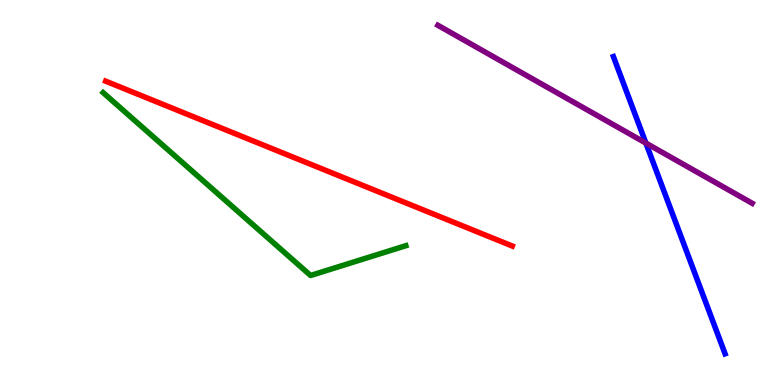[{'lines': ['blue', 'red'], 'intersections': []}, {'lines': ['green', 'red'], 'intersections': []}, {'lines': ['purple', 'red'], 'intersections': []}, {'lines': ['blue', 'green'], 'intersections': []}, {'lines': ['blue', 'purple'], 'intersections': [{'x': 8.33, 'y': 6.28}]}, {'lines': ['green', 'purple'], 'intersections': []}]